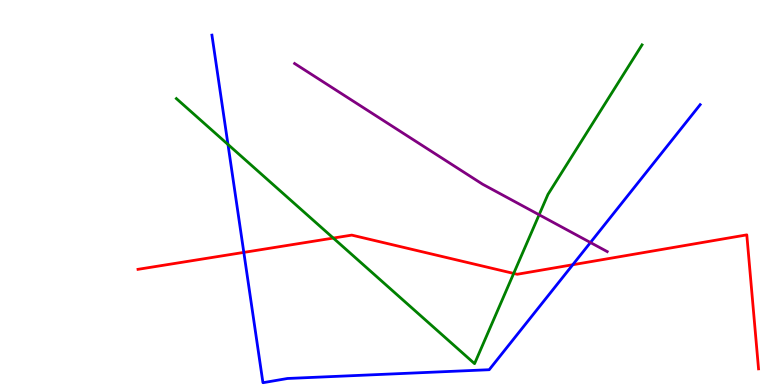[{'lines': ['blue', 'red'], 'intersections': [{'x': 3.15, 'y': 3.44}, {'x': 7.39, 'y': 3.12}]}, {'lines': ['green', 'red'], 'intersections': [{'x': 4.3, 'y': 3.82}, {'x': 6.63, 'y': 2.9}]}, {'lines': ['purple', 'red'], 'intersections': []}, {'lines': ['blue', 'green'], 'intersections': [{'x': 2.94, 'y': 6.25}]}, {'lines': ['blue', 'purple'], 'intersections': [{'x': 7.62, 'y': 3.7}]}, {'lines': ['green', 'purple'], 'intersections': [{'x': 6.96, 'y': 4.42}]}]